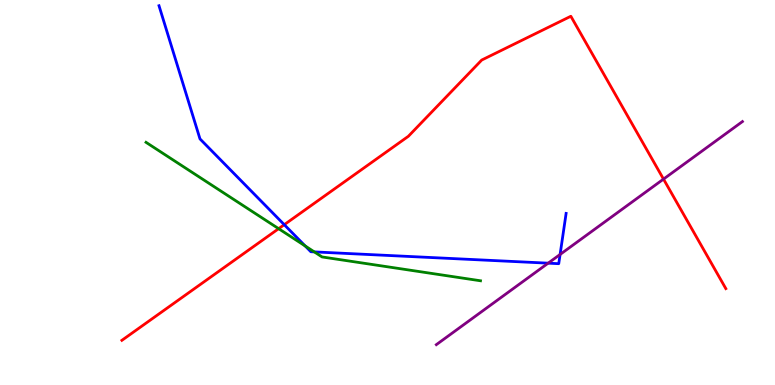[{'lines': ['blue', 'red'], 'intersections': [{'x': 3.67, 'y': 4.16}]}, {'lines': ['green', 'red'], 'intersections': [{'x': 3.6, 'y': 4.06}]}, {'lines': ['purple', 'red'], 'intersections': [{'x': 8.56, 'y': 5.35}]}, {'lines': ['blue', 'green'], 'intersections': [{'x': 3.94, 'y': 3.61}, {'x': 4.06, 'y': 3.46}]}, {'lines': ['blue', 'purple'], 'intersections': [{'x': 7.07, 'y': 3.16}, {'x': 7.23, 'y': 3.39}]}, {'lines': ['green', 'purple'], 'intersections': []}]